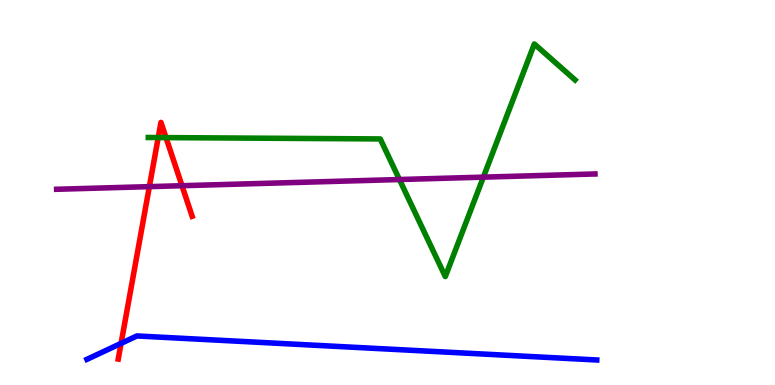[{'lines': ['blue', 'red'], 'intersections': [{'x': 1.56, 'y': 1.08}]}, {'lines': ['green', 'red'], 'intersections': [{'x': 2.04, 'y': 6.43}, {'x': 2.14, 'y': 6.43}]}, {'lines': ['purple', 'red'], 'intersections': [{'x': 1.93, 'y': 5.15}, {'x': 2.35, 'y': 5.18}]}, {'lines': ['blue', 'green'], 'intersections': []}, {'lines': ['blue', 'purple'], 'intersections': []}, {'lines': ['green', 'purple'], 'intersections': [{'x': 5.15, 'y': 5.34}, {'x': 6.24, 'y': 5.4}]}]